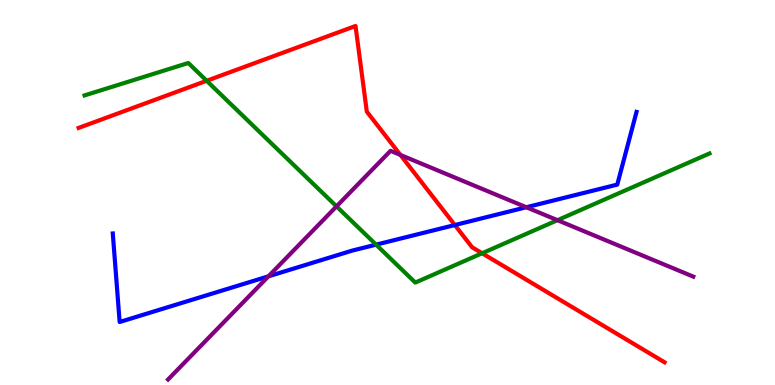[{'lines': ['blue', 'red'], 'intersections': [{'x': 5.87, 'y': 4.15}]}, {'lines': ['green', 'red'], 'intersections': [{'x': 2.67, 'y': 7.9}, {'x': 6.22, 'y': 3.42}]}, {'lines': ['purple', 'red'], 'intersections': [{'x': 5.17, 'y': 5.98}]}, {'lines': ['blue', 'green'], 'intersections': [{'x': 4.85, 'y': 3.65}]}, {'lines': ['blue', 'purple'], 'intersections': [{'x': 3.46, 'y': 2.82}, {'x': 6.79, 'y': 4.62}]}, {'lines': ['green', 'purple'], 'intersections': [{'x': 4.34, 'y': 4.64}, {'x': 7.19, 'y': 4.28}]}]